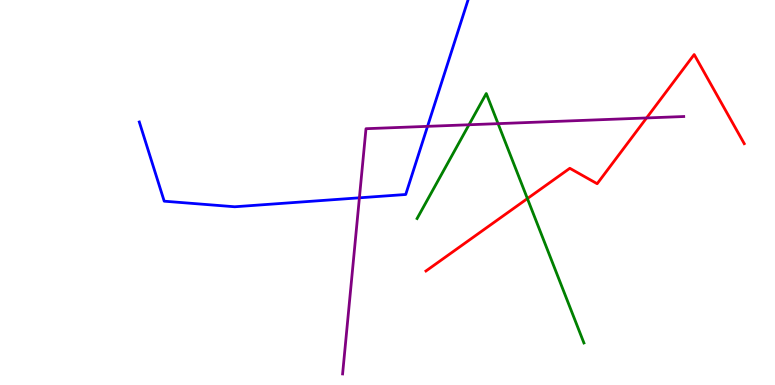[{'lines': ['blue', 'red'], 'intersections': []}, {'lines': ['green', 'red'], 'intersections': [{'x': 6.81, 'y': 4.84}]}, {'lines': ['purple', 'red'], 'intersections': [{'x': 8.34, 'y': 6.94}]}, {'lines': ['blue', 'green'], 'intersections': []}, {'lines': ['blue', 'purple'], 'intersections': [{'x': 4.64, 'y': 4.86}, {'x': 5.52, 'y': 6.72}]}, {'lines': ['green', 'purple'], 'intersections': [{'x': 6.05, 'y': 6.76}, {'x': 6.43, 'y': 6.79}]}]